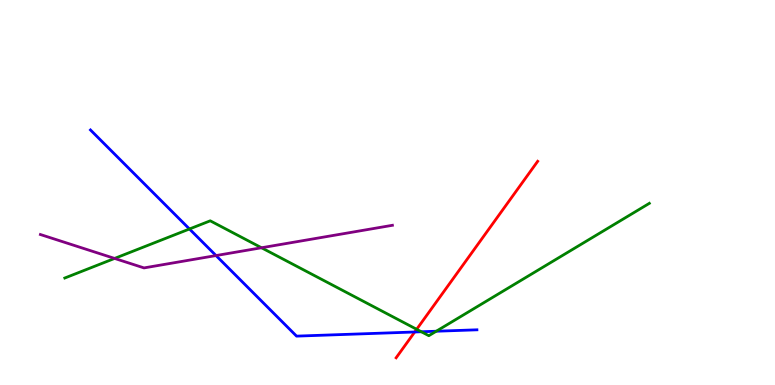[{'lines': ['blue', 'red'], 'intersections': [{'x': 5.35, 'y': 1.38}]}, {'lines': ['green', 'red'], 'intersections': [{'x': 5.38, 'y': 1.45}]}, {'lines': ['purple', 'red'], 'intersections': []}, {'lines': ['blue', 'green'], 'intersections': [{'x': 2.44, 'y': 4.05}, {'x': 5.44, 'y': 1.38}, {'x': 5.63, 'y': 1.4}]}, {'lines': ['blue', 'purple'], 'intersections': [{'x': 2.79, 'y': 3.36}]}, {'lines': ['green', 'purple'], 'intersections': [{'x': 1.48, 'y': 3.29}, {'x': 3.37, 'y': 3.56}]}]